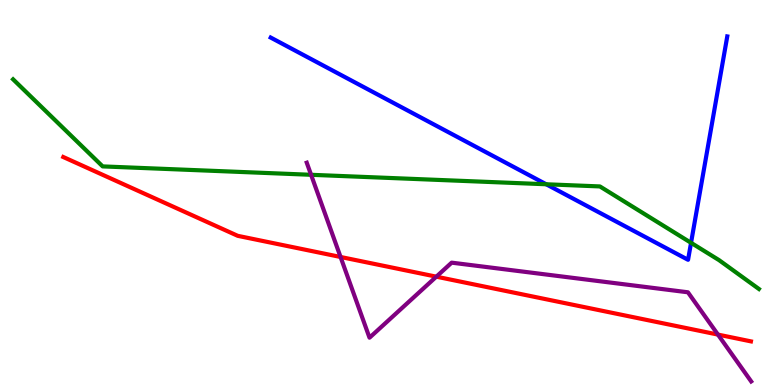[{'lines': ['blue', 'red'], 'intersections': []}, {'lines': ['green', 'red'], 'intersections': []}, {'lines': ['purple', 'red'], 'intersections': [{'x': 4.39, 'y': 3.33}, {'x': 5.63, 'y': 2.81}, {'x': 9.26, 'y': 1.31}]}, {'lines': ['blue', 'green'], 'intersections': [{'x': 7.05, 'y': 5.21}, {'x': 8.92, 'y': 3.69}]}, {'lines': ['blue', 'purple'], 'intersections': []}, {'lines': ['green', 'purple'], 'intersections': [{'x': 4.01, 'y': 5.46}]}]